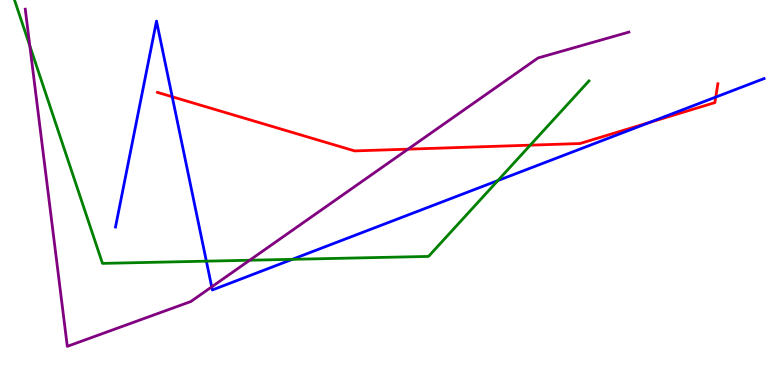[{'lines': ['blue', 'red'], 'intersections': [{'x': 2.22, 'y': 7.49}, {'x': 8.39, 'y': 6.82}, {'x': 9.24, 'y': 7.48}]}, {'lines': ['green', 'red'], 'intersections': [{'x': 6.84, 'y': 6.23}]}, {'lines': ['purple', 'red'], 'intersections': [{'x': 5.26, 'y': 6.13}]}, {'lines': ['blue', 'green'], 'intersections': [{'x': 2.66, 'y': 3.22}, {'x': 3.77, 'y': 3.26}, {'x': 6.42, 'y': 5.31}]}, {'lines': ['blue', 'purple'], 'intersections': [{'x': 2.73, 'y': 2.55}]}, {'lines': ['green', 'purple'], 'intersections': [{'x': 0.385, 'y': 8.81}, {'x': 3.22, 'y': 3.24}]}]